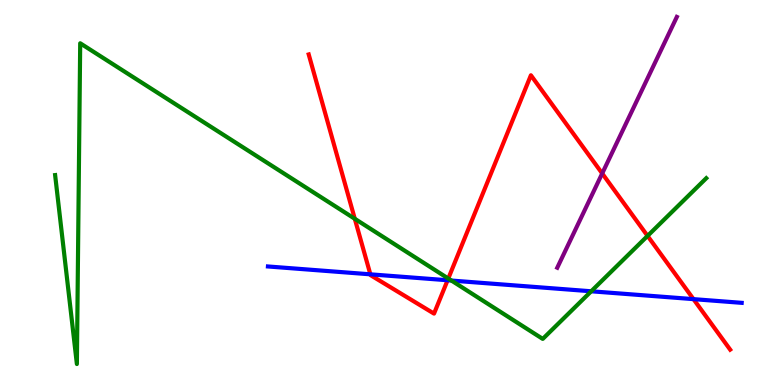[{'lines': ['blue', 'red'], 'intersections': [{'x': 4.78, 'y': 2.87}, {'x': 5.78, 'y': 2.72}, {'x': 8.95, 'y': 2.23}]}, {'lines': ['green', 'red'], 'intersections': [{'x': 4.58, 'y': 4.32}, {'x': 5.78, 'y': 2.77}, {'x': 8.36, 'y': 3.87}]}, {'lines': ['purple', 'red'], 'intersections': [{'x': 7.77, 'y': 5.49}]}, {'lines': ['blue', 'green'], 'intersections': [{'x': 5.83, 'y': 2.71}, {'x': 7.63, 'y': 2.43}]}, {'lines': ['blue', 'purple'], 'intersections': []}, {'lines': ['green', 'purple'], 'intersections': []}]